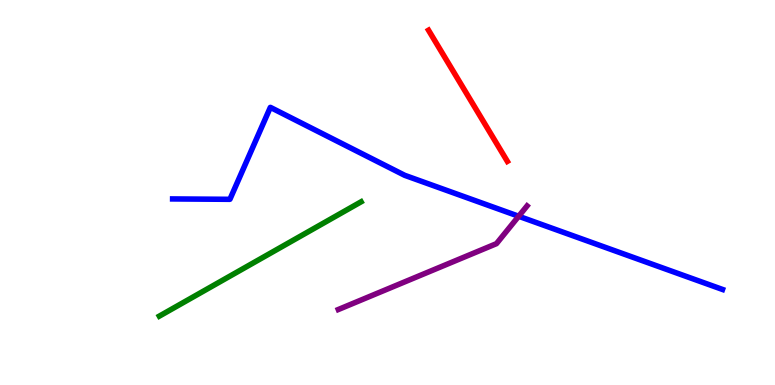[{'lines': ['blue', 'red'], 'intersections': []}, {'lines': ['green', 'red'], 'intersections': []}, {'lines': ['purple', 'red'], 'intersections': []}, {'lines': ['blue', 'green'], 'intersections': []}, {'lines': ['blue', 'purple'], 'intersections': [{'x': 6.69, 'y': 4.38}]}, {'lines': ['green', 'purple'], 'intersections': []}]